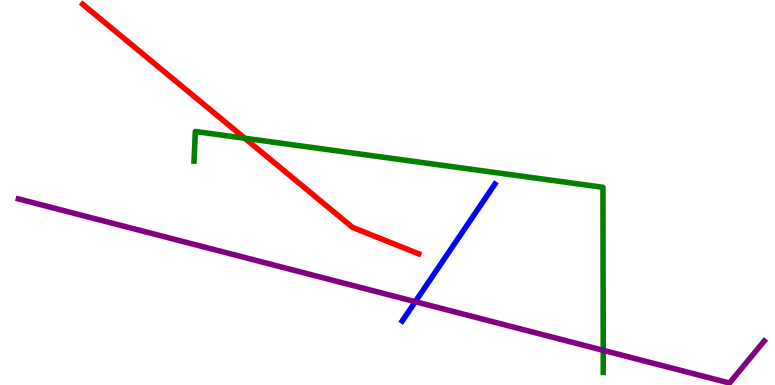[{'lines': ['blue', 'red'], 'intersections': []}, {'lines': ['green', 'red'], 'intersections': [{'x': 3.16, 'y': 6.41}]}, {'lines': ['purple', 'red'], 'intersections': []}, {'lines': ['blue', 'green'], 'intersections': []}, {'lines': ['blue', 'purple'], 'intersections': [{'x': 5.36, 'y': 2.16}]}, {'lines': ['green', 'purple'], 'intersections': [{'x': 7.78, 'y': 0.901}]}]